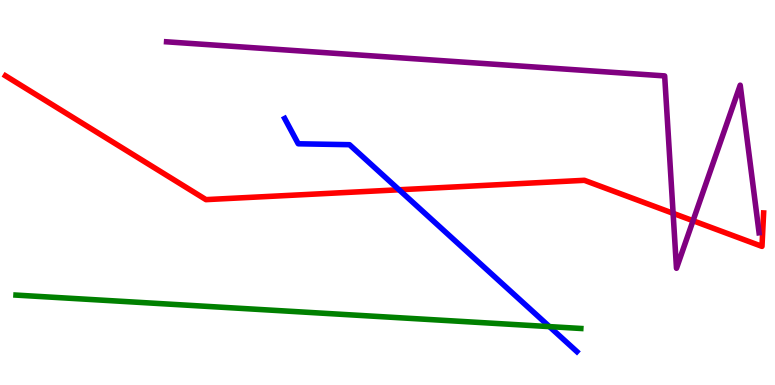[{'lines': ['blue', 'red'], 'intersections': [{'x': 5.15, 'y': 5.07}]}, {'lines': ['green', 'red'], 'intersections': []}, {'lines': ['purple', 'red'], 'intersections': [{'x': 8.69, 'y': 4.46}, {'x': 8.94, 'y': 4.27}]}, {'lines': ['blue', 'green'], 'intersections': [{'x': 7.09, 'y': 1.52}]}, {'lines': ['blue', 'purple'], 'intersections': []}, {'lines': ['green', 'purple'], 'intersections': []}]